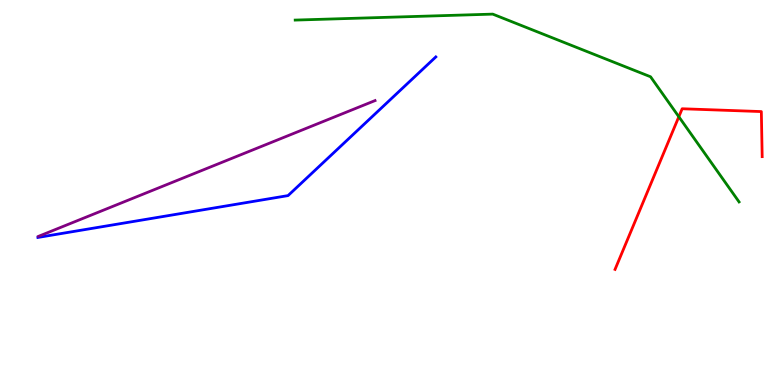[{'lines': ['blue', 'red'], 'intersections': []}, {'lines': ['green', 'red'], 'intersections': [{'x': 8.76, 'y': 6.97}]}, {'lines': ['purple', 'red'], 'intersections': []}, {'lines': ['blue', 'green'], 'intersections': []}, {'lines': ['blue', 'purple'], 'intersections': []}, {'lines': ['green', 'purple'], 'intersections': []}]